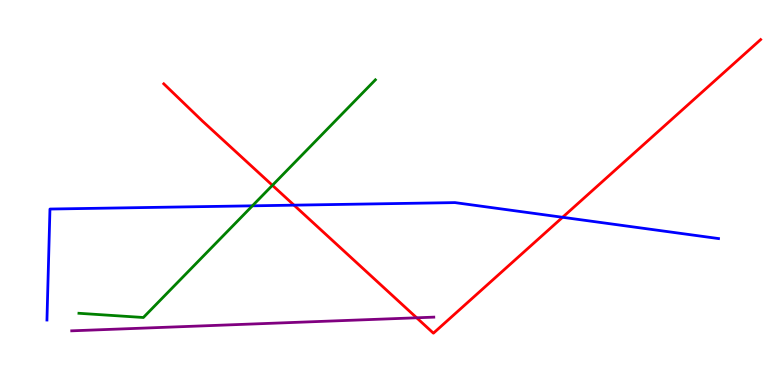[{'lines': ['blue', 'red'], 'intersections': [{'x': 3.79, 'y': 4.67}, {'x': 7.26, 'y': 4.36}]}, {'lines': ['green', 'red'], 'intersections': [{'x': 3.51, 'y': 5.19}]}, {'lines': ['purple', 'red'], 'intersections': [{'x': 5.38, 'y': 1.75}]}, {'lines': ['blue', 'green'], 'intersections': [{'x': 3.26, 'y': 4.65}]}, {'lines': ['blue', 'purple'], 'intersections': []}, {'lines': ['green', 'purple'], 'intersections': []}]